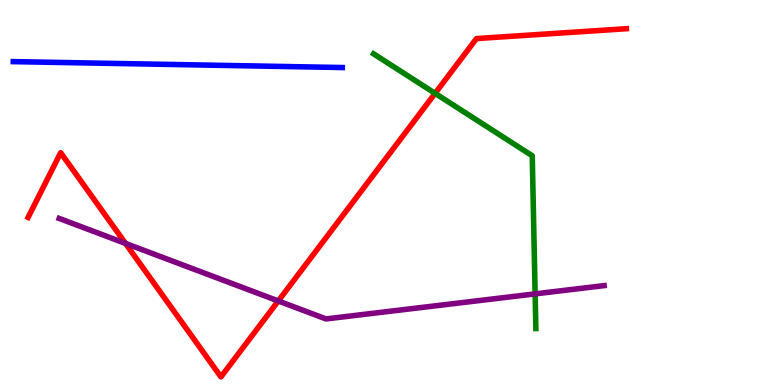[{'lines': ['blue', 'red'], 'intersections': []}, {'lines': ['green', 'red'], 'intersections': [{'x': 5.61, 'y': 7.58}]}, {'lines': ['purple', 'red'], 'intersections': [{'x': 1.62, 'y': 3.68}, {'x': 3.59, 'y': 2.18}]}, {'lines': ['blue', 'green'], 'intersections': []}, {'lines': ['blue', 'purple'], 'intersections': []}, {'lines': ['green', 'purple'], 'intersections': [{'x': 6.9, 'y': 2.37}]}]